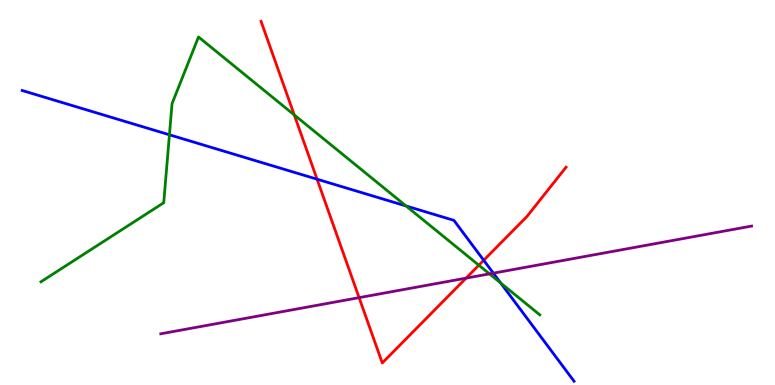[{'lines': ['blue', 'red'], 'intersections': [{'x': 4.09, 'y': 5.35}, {'x': 6.24, 'y': 3.24}]}, {'lines': ['green', 'red'], 'intersections': [{'x': 3.8, 'y': 7.01}, {'x': 6.18, 'y': 3.11}]}, {'lines': ['purple', 'red'], 'intersections': [{'x': 4.63, 'y': 2.27}, {'x': 6.01, 'y': 2.78}]}, {'lines': ['blue', 'green'], 'intersections': [{'x': 2.19, 'y': 6.5}, {'x': 5.24, 'y': 4.65}, {'x': 6.46, 'y': 2.65}]}, {'lines': ['blue', 'purple'], 'intersections': [{'x': 6.37, 'y': 2.9}]}, {'lines': ['green', 'purple'], 'intersections': [{'x': 6.32, 'y': 2.89}]}]